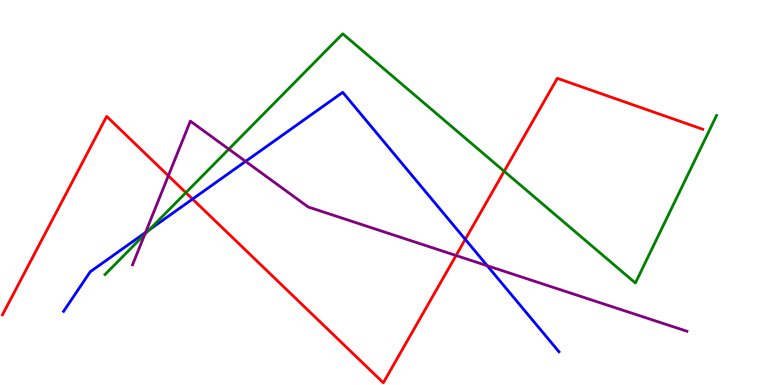[{'lines': ['blue', 'red'], 'intersections': [{'x': 2.48, 'y': 4.83}, {'x': 6.0, 'y': 3.78}]}, {'lines': ['green', 'red'], 'intersections': [{'x': 2.4, 'y': 5.0}, {'x': 6.51, 'y': 5.55}]}, {'lines': ['purple', 'red'], 'intersections': [{'x': 2.17, 'y': 5.43}, {'x': 5.88, 'y': 3.36}]}, {'lines': ['blue', 'green'], 'intersections': [{'x': 1.92, 'y': 4.02}]}, {'lines': ['blue', 'purple'], 'intersections': [{'x': 1.88, 'y': 3.96}, {'x': 3.17, 'y': 5.81}, {'x': 6.29, 'y': 3.1}]}, {'lines': ['green', 'purple'], 'intersections': [{'x': 1.87, 'y': 3.92}, {'x': 2.95, 'y': 6.13}]}]